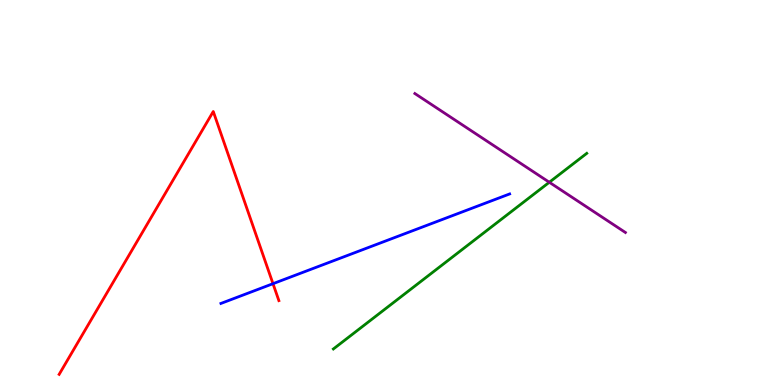[{'lines': ['blue', 'red'], 'intersections': [{'x': 3.52, 'y': 2.63}]}, {'lines': ['green', 'red'], 'intersections': []}, {'lines': ['purple', 'red'], 'intersections': []}, {'lines': ['blue', 'green'], 'intersections': []}, {'lines': ['blue', 'purple'], 'intersections': []}, {'lines': ['green', 'purple'], 'intersections': [{'x': 7.09, 'y': 5.27}]}]